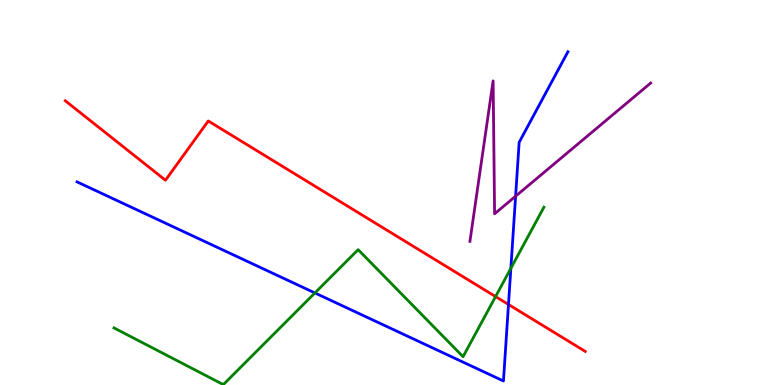[{'lines': ['blue', 'red'], 'intersections': [{'x': 6.56, 'y': 2.09}]}, {'lines': ['green', 'red'], 'intersections': [{'x': 6.39, 'y': 2.3}]}, {'lines': ['purple', 'red'], 'intersections': []}, {'lines': ['blue', 'green'], 'intersections': [{'x': 4.06, 'y': 2.39}, {'x': 6.59, 'y': 3.03}]}, {'lines': ['blue', 'purple'], 'intersections': [{'x': 6.65, 'y': 4.9}]}, {'lines': ['green', 'purple'], 'intersections': []}]